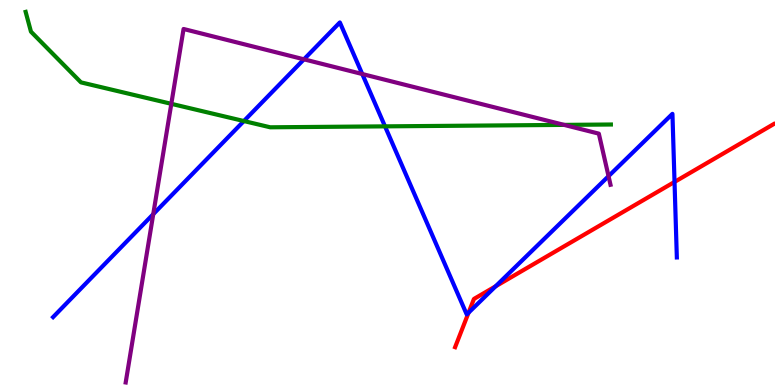[{'lines': ['blue', 'red'], 'intersections': [{'x': 6.05, 'y': 1.88}, {'x': 6.39, 'y': 2.56}, {'x': 8.7, 'y': 5.27}]}, {'lines': ['green', 'red'], 'intersections': []}, {'lines': ['purple', 'red'], 'intersections': []}, {'lines': ['blue', 'green'], 'intersections': [{'x': 3.15, 'y': 6.86}, {'x': 4.97, 'y': 6.72}]}, {'lines': ['blue', 'purple'], 'intersections': [{'x': 1.98, 'y': 4.44}, {'x': 3.92, 'y': 8.46}, {'x': 4.67, 'y': 8.08}, {'x': 7.85, 'y': 5.42}]}, {'lines': ['green', 'purple'], 'intersections': [{'x': 2.21, 'y': 7.3}, {'x': 7.28, 'y': 6.76}]}]